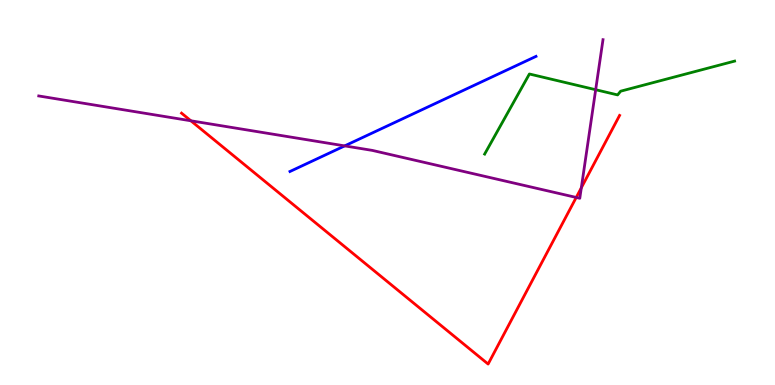[{'lines': ['blue', 'red'], 'intersections': []}, {'lines': ['green', 'red'], 'intersections': []}, {'lines': ['purple', 'red'], 'intersections': [{'x': 2.46, 'y': 6.86}, {'x': 7.44, 'y': 4.87}, {'x': 7.5, 'y': 5.12}]}, {'lines': ['blue', 'green'], 'intersections': []}, {'lines': ['blue', 'purple'], 'intersections': [{'x': 4.45, 'y': 6.21}]}, {'lines': ['green', 'purple'], 'intersections': [{'x': 7.69, 'y': 7.67}]}]